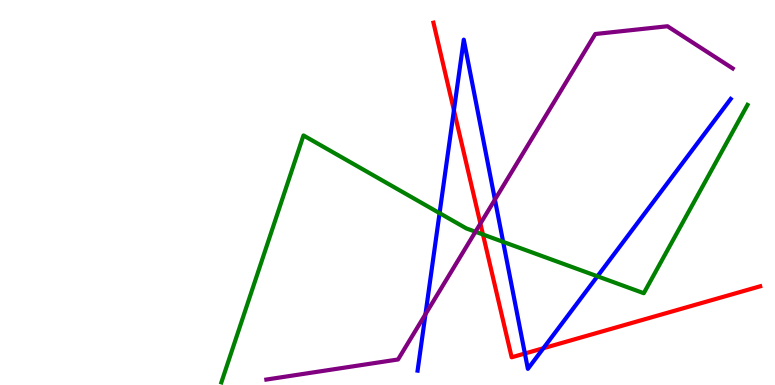[{'lines': ['blue', 'red'], 'intersections': [{'x': 5.86, 'y': 7.14}, {'x': 6.77, 'y': 0.818}, {'x': 7.01, 'y': 0.955}]}, {'lines': ['green', 'red'], 'intersections': [{'x': 6.23, 'y': 3.91}]}, {'lines': ['purple', 'red'], 'intersections': [{'x': 6.2, 'y': 4.19}]}, {'lines': ['blue', 'green'], 'intersections': [{'x': 5.67, 'y': 4.46}, {'x': 6.49, 'y': 3.72}, {'x': 7.71, 'y': 2.82}]}, {'lines': ['blue', 'purple'], 'intersections': [{'x': 5.49, 'y': 1.84}, {'x': 6.39, 'y': 4.82}]}, {'lines': ['green', 'purple'], 'intersections': [{'x': 6.13, 'y': 3.98}]}]